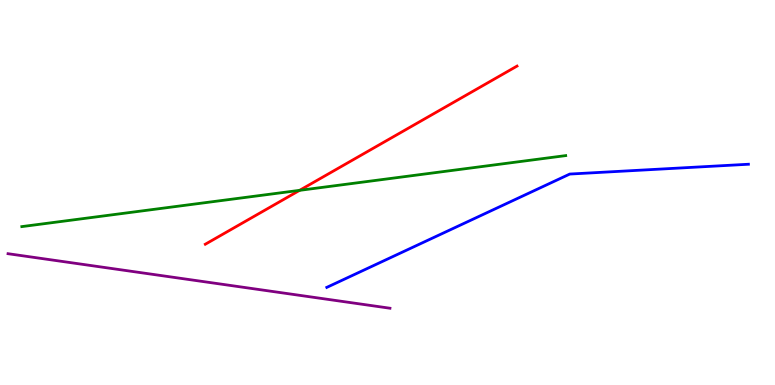[{'lines': ['blue', 'red'], 'intersections': []}, {'lines': ['green', 'red'], 'intersections': [{'x': 3.87, 'y': 5.06}]}, {'lines': ['purple', 'red'], 'intersections': []}, {'lines': ['blue', 'green'], 'intersections': []}, {'lines': ['blue', 'purple'], 'intersections': []}, {'lines': ['green', 'purple'], 'intersections': []}]